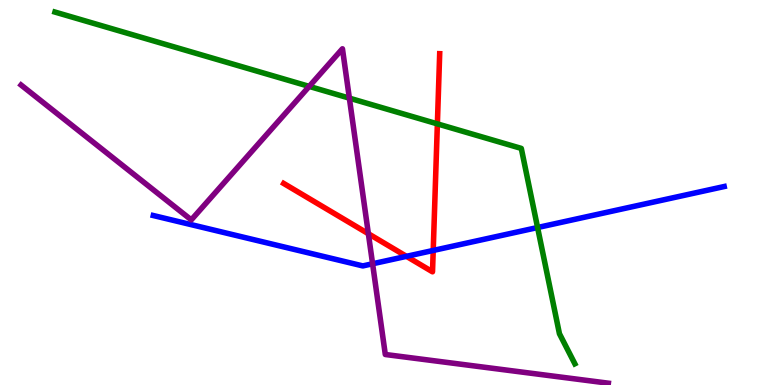[{'lines': ['blue', 'red'], 'intersections': [{'x': 5.24, 'y': 3.34}, {'x': 5.59, 'y': 3.49}]}, {'lines': ['green', 'red'], 'intersections': [{'x': 5.64, 'y': 6.78}]}, {'lines': ['purple', 'red'], 'intersections': [{'x': 4.75, 'y': 3.93}]}, {'lines': ['blue', 'green'], 'intersections': [{'x': 6.94, 'y': 4.09}]}, {'lines': ['blue', 'purple'], 'intersections': [{'x': 4.81, 'y': 3.15}]}, {'lines': ['green', 'purple'], 'intersections': [{'x': 3.99, 'y': 7.76}, {'x': 4.51, 'y': 7.45}]}]